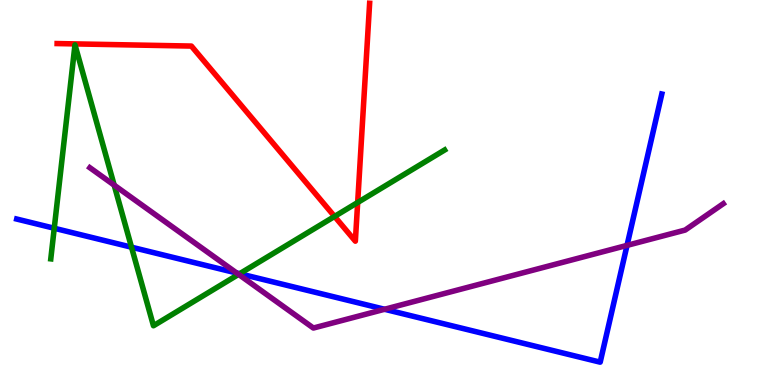[{'lines': ['blue', 'red'], 'intersections': []}, {'lines': ['green', 'red'], 'intersections': [{'x': 4.32, 'y': 4.38}, {'x': 4.62, 'y': 4.74}]}, {'lines': ['purple', 'red'], 'intersections': []}, {'lines': ['blue', 'green'], 'intersections': [{'x': 0.7, 'y': 4.07}, {'x': 1.7, 'y': 3.58}, {'x': 3.09, 'y': 2.89}]}, {'lines': ['blue', 'purple'], 'intersections': [{'x': 3.05, 'y': 2.91}, {'x': 4.96, 'y': 1.97}, {'x': 8.09, 'y': 3.63}]}, {'lines': ['green', 'purple'], 'intersections': [{'x': 1.47, 'y': 5.19}, {'x': 3.08, 'y': 2.87}]}]